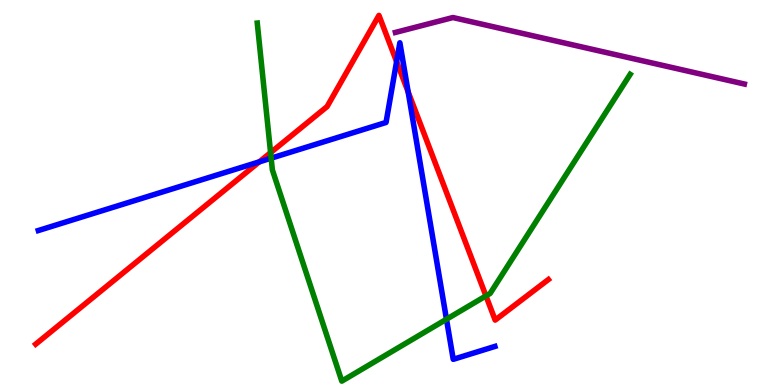[{'lines': ['blue', 'red'], 'intersections': [{'x': 3.35, 'y': 5.8}, {'x': 5.12, 'y': 8.4}, {'x': 5.27, 'y': 7.61}]}, {'lines': ['green', 'red'], 'intersections': [{'x': 3.49, 'y': 6.04}, {'x': 6.27, 'y': 2.31}]}, {'lines': ['purple', 'red'], 'intersections': []}, {'lines': ['blue', 'green'], 'intersections': [{'x': 3.5, 'y': 5.89}, {'x': 5.76, 'y': 1.71}]}, {'lines': ['blue', 'purple'], 'intersections': []}, {'lines': ['green', 'purple'], 'intersections': []}]